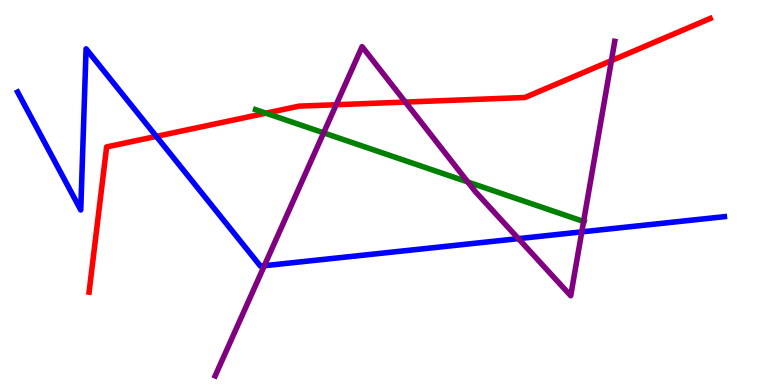[{'lines': ['blue', 'red'], 'intersections': [{'x': 2.02, 'y': 6.46}]}, {'lines': ['green', 'red'], 'intersections': [{'x': 3.43, 'y': 7.06}]}, {'lines': ['purple', 'red'], 'intersections': [{'x': 4.34, 'y': 7.28}, {'x': 5.23, 'y': 7.35}, {'x': 7.89, 'y': 8.43}]}, {'lines': ['blue', 'green'], 'intersections': []}, {'lines': ['blue', 'purple'], 'intersections': [{'x': 3.41, 'y': 3.1}, {'x': 6.69, 'y': 3.8}, {'x': 7.51, 'y': 3.98}]}, {'lines': ['green', 'purple'], 'intersections': [{'x': 4.18, 'y': 6.55}, {'x': 6.04, 'y': 5.27}, {'x': 7.53, 'y': 4.25}]}]